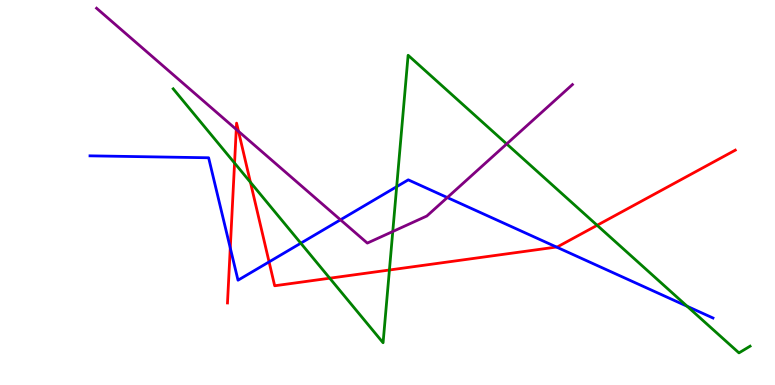[{'lines': ['blue', 'red'], 'intersections': [{'x': 2.97, 'y': 3.56}, {'x': 3.47, 'y': 3.2}, {'x': 7.18, 'y': 3.58}]}, {'lines': ['green', 'red'], 'intersections': [{'x': 3.03, 'y': 5.76}, {'x': 3.23, 'y': 5.27}, {'x': 4.25, 'y': 2.77}, {'x': 5.02, 'y': 2.99}, {'x': 7.7, 'y': 4.15}]}, {'lines': ['purple', 'red'], 'intersections': [{'x': 3.05, 'y': 6.64}, {'x': 3.08, 'y': 6.59}]}, {'lines': ['blue', 'green'], 'intersections': [{'x': 3.88, 'y': 3.68}, {'x': 5.12, 'y': 5.15}, {'x': 8.87, 'y': 2.04}]}, {'lines': ['blue', 'purple'], 'intersections': [{'x': 4.39, 'y': 4.29}, {'x': 5.77, 'y': 4.87}]}, {'lines': ['green', 'purple'], 'intersections': [{'x': 5.07, 'y': 3.99}, {'x': 6.54, 'y': 6.26}]}]